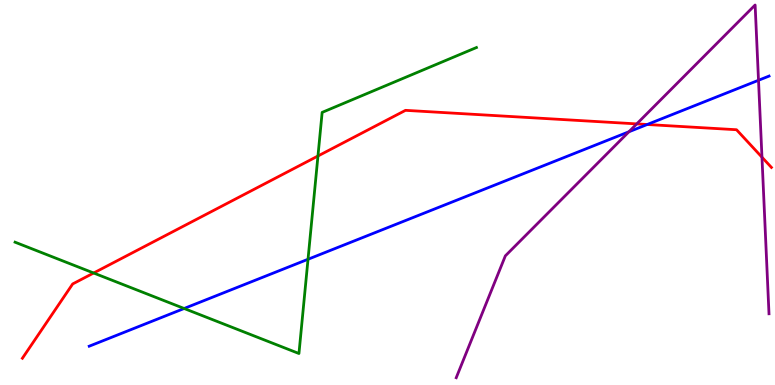[{'lines': ['blue', 'red'], 'intersections': [{'x': 8.35, 'y': 6.77}]}, {'lines': ['green', 'red'], 'intersections': [{'x': 1.21, 'y': 2.91}, {'x': 4.1, 'y': 5.95}]}, {'lines': ['purple', 'red'], 'intersections': [{'x': 8.22, 'y': 6.78}, {'x': 9.83, 'y': 5.92}]}, {'lines': ['blue', 'green'], 'intersections': [{'x': 2.38, 'y': 1.99}, {'x': 3.97, 'y': 3.27}]}, {'lines': ['blue', 'purple'], 'intersections': [{'x': 8.11, 'y': 6.58}, {'x': 9.79, 'y': 7.91}]}, {'lines': ['green', 'purple'], 'intersections': []}]